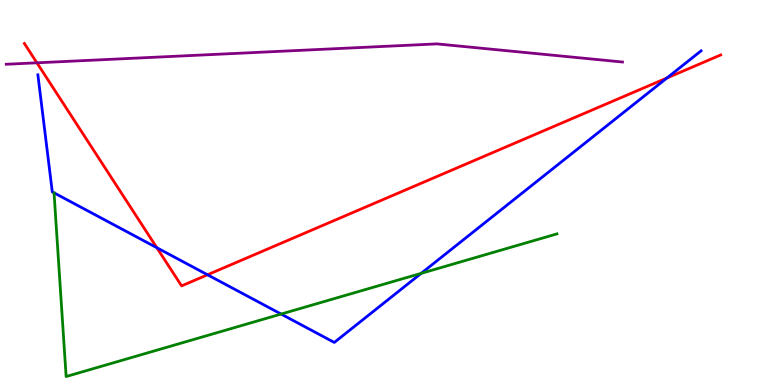[{'lines': ['blue', 'red'], 'intersections': [{'x': 2.02, 'y': 3.57}, {'x': 2.68, 'y': 2.86}, {'x': 8.61, 'y': 7.97}]}, {'lines': ['green', 'red'], 'intersections': []}, {'lines': ['purple', 'red'], 'intersections': [{'x': 0.476, 'y': 8.37}]}, {'lines': ['blue', 'green'], 'intersections': [{'x': 3.63, 'y': 1.84}, {'x': 5.43, 'y': 2.9}]}, {'lines': ['blue', 'purple'], 'intersections': []}, {'lines': ['green', 'purple'], 'intersections': []}]